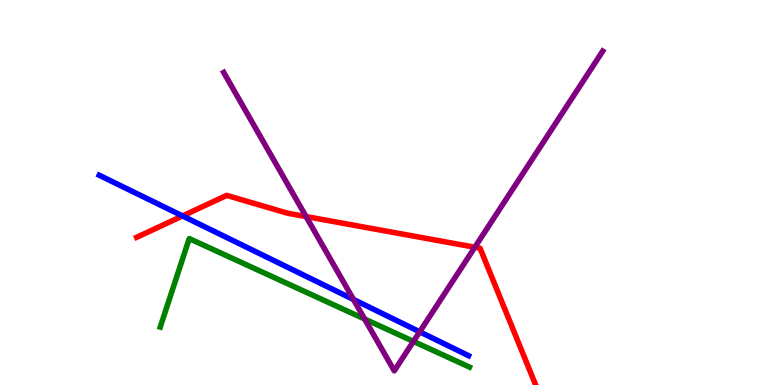[{'lines': ['blue', 'red'], 'intersections': [{'x': 2.36, 'y': 4.39}]}, {'lines': ['green', 'red'], 'intersections': []}, {'lines': ['purple', 'red'], 'intersections': [{'x': 3.95, 'y': 4.37}, {'x': 6.13, 'y': 3.58}]}, {'lines': ['blue', 'green'], 'intersections': []}, {'lines': ['blue', 'purple'], 'intersections': [{'x': 4.56, 'y': 2.22}, {'x': 5.42, 'y': 1.38}]}, {'lines': ['green', 'purple'], 'intersections': [{'x': 4.71, 'y': 1.71}, {'x': 5.33, 'y': 1.13}]}]